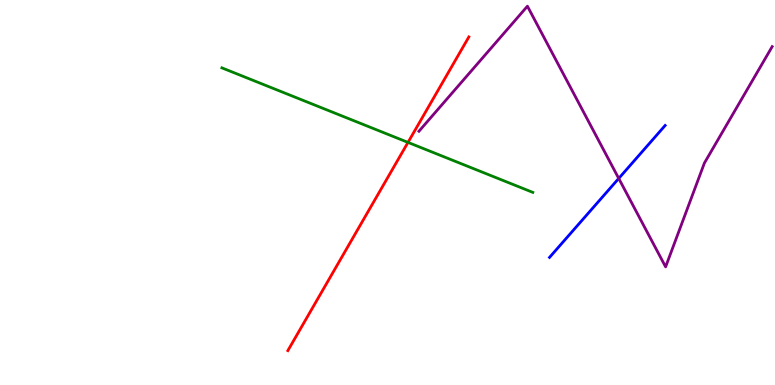[{'lines': ['blue', 'red'], 'intersections': []}, {'lines': ['green', 'red'], 'intersections': [{'x': 5.26, 'y': 6.3}]}, {'lines': ['purple', 'red'], 'intersections': []}, {'lines': ['blue', 'green'], 'intersections': []}, {'lines': ['blue', 'purple'], 'intersections': [{'x': 7.98, 'y': 5.37}]}, {'lines': ['green', 'purple'], 'intersections': []}]